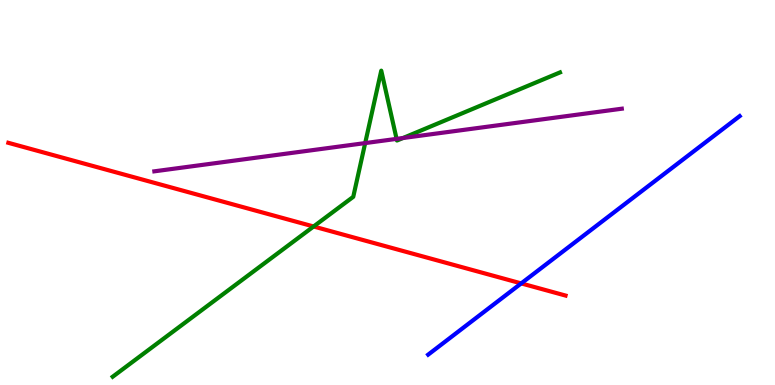[{'lines': ['blue', 'red'], 'intersections': [{'x': 6.73, 'y': 2.64}]}, {'lines': ['green', 'red'], 'intersections': [{'x': 4.05, 'y': 4.12}]}, {'lines': ['purple', 'red'], 'intersections': []}, {'lines': ['blue', 'green'], 'intersections': []}, {'lines': ['blue', 'purple'], 'intersections': []}, {'lines': ['green', 'purple'], 'intersections': [{'x': 4.71, 'y': 6.28}, {'x': 5.12, 'y': 6.39}, {'x': 5.2, 'y': 6.42}]}]